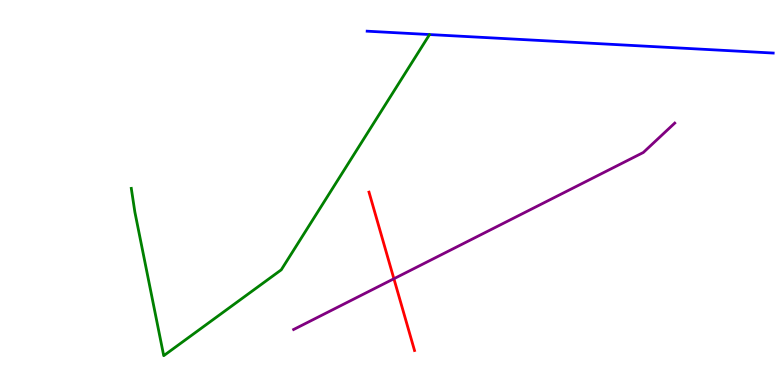[{'lines': ['blue', 'red'], 'intersections': []}, {'lines': ['green', 'red'], 'intersections': []}, {'lines': ['purple', 'red'], 'intersections': [{'x': 5.08, 'y': 2.76}]}, {'lines': ['blue', 'green'], 'intersections': []}, {'lines': ['blue', 'purple'], 'intersections': []}, {'lines': ['green', 'purple'], 'intersections': []}]